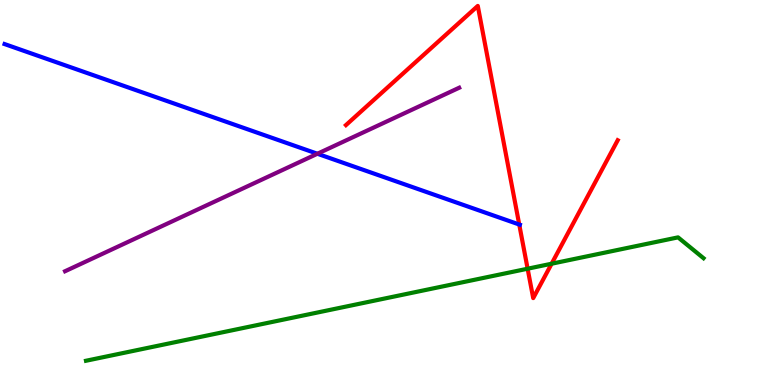[{'lines': ['blue', 'red'], 'intersections': [{'x': 6.7, 'y': 4.17}]}, {'lines': ['green', 'red'], 'intersections': [{'x': 6.81, 'y': 3.02}, {'x': 7.12, 'y': 3.15}]}, {'lines': ['purple', 'red'], 'intersections': []}, {'lines': ['blue', 'green'], 'intersections': []}, {'lines': ['blue', 'purple'], 'intersections': [{'x': 4.1, 'y': 6.01}]}, {'lines': ['green', 'purple'], 'intersections': []}]